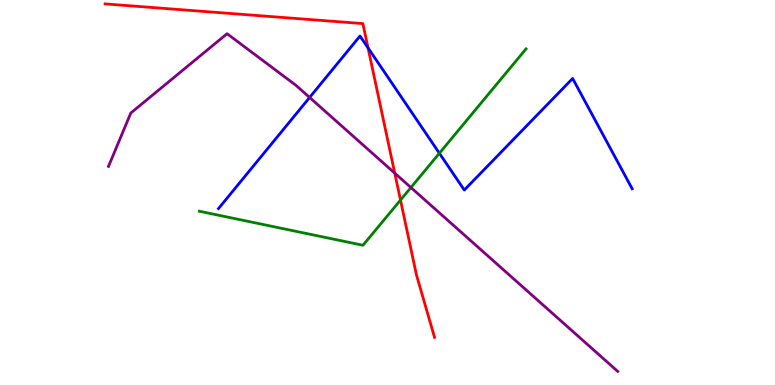[{'lines': ['blue', 'red'], 'intersections': [{'x': 4.75, 'y': 8.76}]}, {'lines': ['green', 'red'], 'intersections': [{'x': 5.17, 'y': 4.8}]}, {'lines': ['purple', 'red'], 'intersections': [{'x': 5.09, 'y': 5.5}]}, {'lines': ['blue', 'green'], 'intersections': [{'x': 5.67, 'y': 6.02}]}, {'lines': ['blue', 'purple'], 'intersections': [{'x': 3.99, 'y': 7.47}]}, {'lines': ['green', 'purple'], 'intersections': [{'x': 5.3, 'y': 5.13}]}]